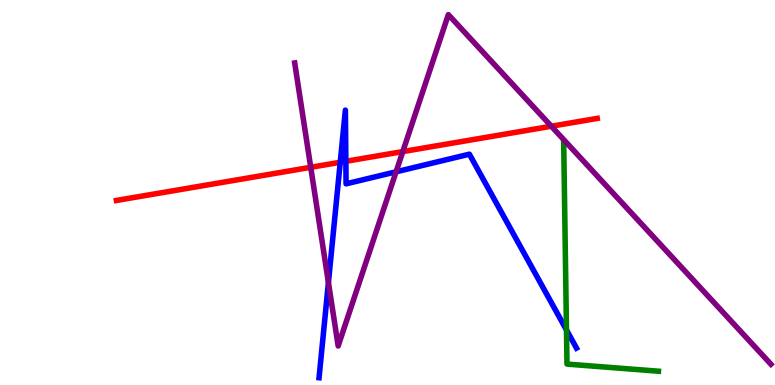[{'lines': ['blue', 'red'], 'intersections': [{'x': 4.39, 'y': 5.79}, {'x': 4.46, 'y': 5.81}]}, {'lines': ['green', 'red'], 'intersections': []}, {'lines': ['purple', 'red'], 'intersections': [{'x': 4.01, 'y': 5.65}, {'x': 5.2, 'y': 6.06}, {'x': 7.11, 'y': 6.72}]}, {'lines': ['blue', 'green'], 'intersections': [{'x': 7.31, 'y': 1.43}]}, {'lines': ['blue', 'purple'], 'intersections': [{'x': 4.24, 'y': 2.66}, {'x': 5.11, 'y': 5.54}]}, {'lines': ['green', 'purple'], 'intersections': []}]